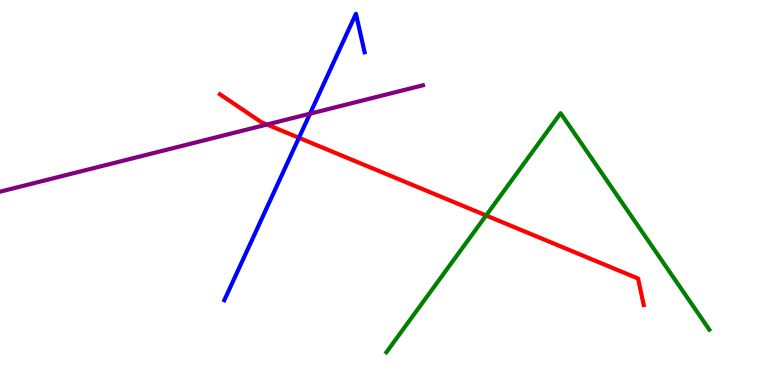[{'lines': ['blue', 'red'], 'intersections': [{'x': 3.86, 'y': 6.42}]}, {'lines': ['green', 'red'], 'intersections': [{'x': 6.27, 'y': 4.4}]}, {'lines': ['purple', 'red'], 'intersections': [{'x': 3.44, 'y': 6.77}]}, {'lines': ['blue', 'green'], 'intersections': []}, {'lines': ['blue', 'purple'], 'intersections': [{'x': 4.0, 'y': 7.05}]}, {'lines': ['green', 'purple'], 'intersections': []}]